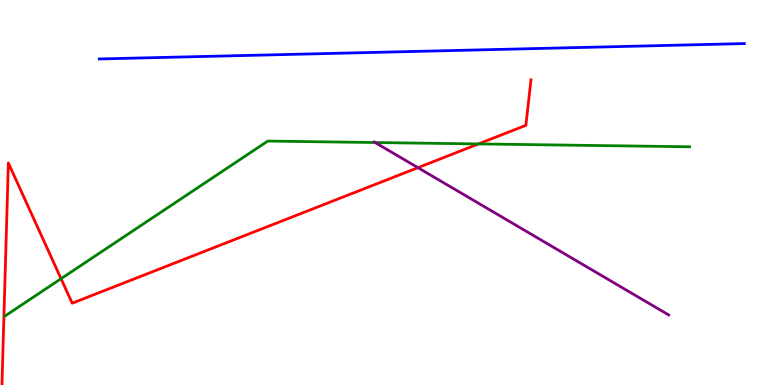[{'lines': ['blue', 'red'], 'intersections': []}, {'lines': ['green', 'red'], 'intersections': [{'x': 0.788, 'y': 2.76}, {'x': 6.17, 'y': 6.26}]}, {'lines': ['purple', 'red'], 'intersections': [{'x': 5.39, 'y': 5.65}]}, {'lines': ['blue', 'green'], 'intersections': []}, {'lines': ['blue', 'purple'], 'intersections': []}, {'lines': ['green', 'purple'], 'intersections': [{'x': 4.84, 'y': 6.3}]}]